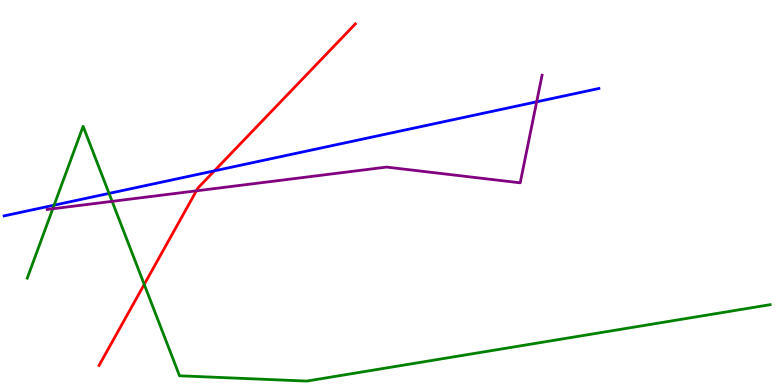[{'lines': ['blue', 'red'], 'intersections': [{'x': 2.77, 'y': 5.56}]}, {'lines': ['green', 'red'], 'intersections': [{'x': 1.86, 'y': 2.61}]}, {'lines': ['purple', 'red'], 'intersections': [{'x': 2.53, 'y': 5.04}]}, {'lines': ['blue', 'green'], 'intersections': [{'x': 0.698, 'y': 4.67}, {'x': 1.41, 'y': 4.98}]}, {'lines': ['blue', 'purple'], 'intersections': [{'x': 6.92, 'y': 7.36}]}, {'lines': ['green', 'purple'], 'intersections': [{'x': 0.681, 'y': 4.58}, {'x': 1.45, 'y': 4.77}]}]